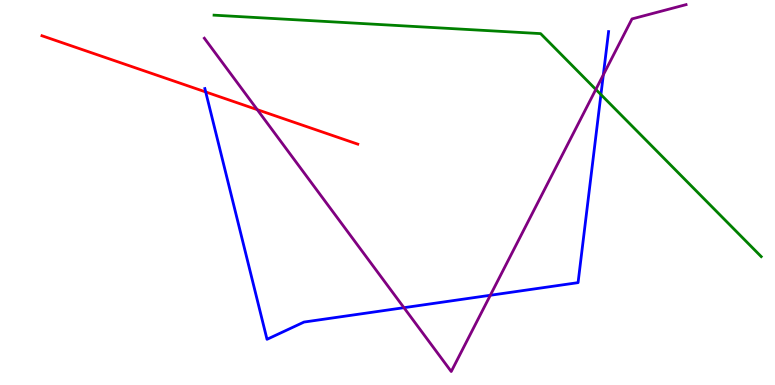[{'lines': ['blue', 'red'], 'intersections': [{'x': 2.65, 'y': 7.61}]}, {'lines': ['green', 'red'], 'intersections': []}, {'lines': ['purple', 'red'], 'intersections': [{'x': 3.32, 'y': 7.15}]}, {'lines': ['blue', 'green'], 'intersections': [{'x': 7.75, 'y': 7.54}]}, {'lines': ['blue', 'purple'], 'intersections': [{'x': 5.21, 'y': 2.01}, {'x': 6.33, 'y': 2.33}, {'x': 7.78, 'y': 8.06}]}, {'lines': ['green', 'purple'], 'intersections': [{'x': 7.69, 'y': 7.68}]}]